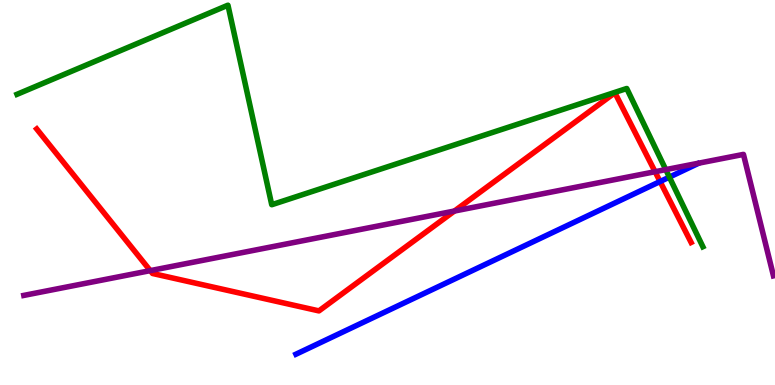[{'lines': ['blue', 'red'], 'intersections': [{'x': 8.52, 'y': 5.29}]}, {'lines': ['green', 'red'], 'intersections': []}, {'lines': ['purple', 'red'], 'intersections': [{'x': 1.94, 'y': 2.97}, {'x': 5.86, 'y': 4.52}, {'x': 8.45, 'y': 5.54}]}, {'lines': ['blue', 'green'], 'intersections': [{'x': 8.64, 'y': 5.4}]}, {'lines': ['blue', 'purple'], 'intersections': []}, {'lines': ['green', 'purple'], 'intersections': [{'x': 8.59, 'y': 5.59}]}]